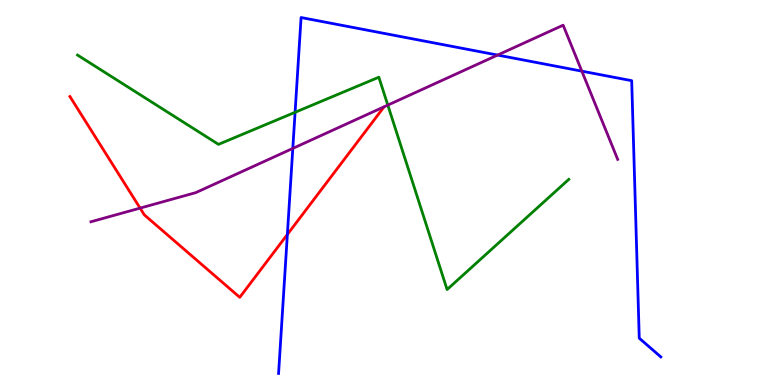[{'lines': ['blue', 'red'], 'intersections': [{'x': 3.71, 'y': 3.91}]}, {'lines': ['green', 'red'], 'intersections': []}, {'lines': ['purple', 'red'], 'intersections': [{'x': 1.81, 'y': 4.59}]}, {'lines': ['blue', 'green'], 'intersections': [{'x': 3.81, 'y': 7.08}]}, {'lines': ['blue', 'purple'], 'intersections': [{'x': 3.78, 'y': 6.15}, {'x': 6.42, 'y': 8.57}, {'x': 7.51, 'y': 8.15}]}, {'lines': ['green', 'purple'], 'intersections': [{'x': 5.0, 'y': 7.27}]}]